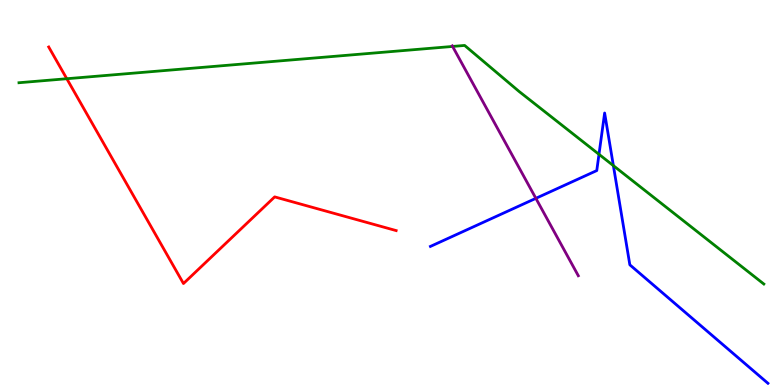[{'lines': ['blue', 'red'], 'intersections': []}, {'lines': ['green', 'red'], 'intersections': [{'x': 0.862, 'y': 7.96}]}, {'lines': ['purple', 'red'], 'intersections': []}, {'lines': ['blue', 'green'], 'intersections': [{'x': 7.73, 'y': 5.99}, {'x': 7.91, 'y': 5.7}]}, {'lines': ['blue', 'purple'], 'intersections': [{'x': 6.91, 'y': 4.85}]}, {'lines': ['green', 'purple'], 'intersections': [{'x': 5.84, 'y': 8.79}]}]